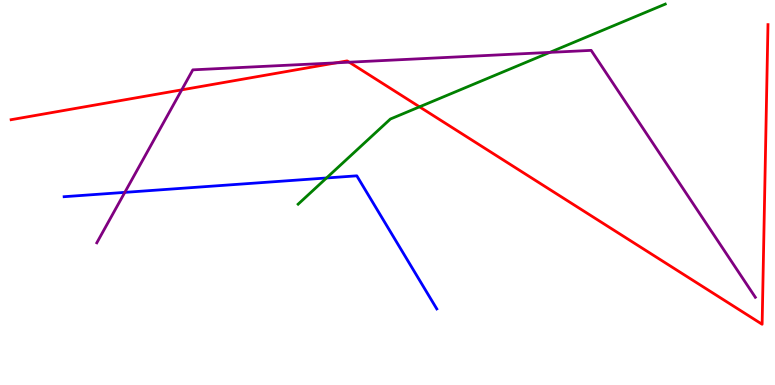[{'lines': ['blue', 'red'], 'intersections': []}, {'lines': ['green', 'red'], 'intersections': [{'x': 5.41, 'y': 7.23}]}, {'lines': ['purple', 'red'], 'intersections': [{'x': 2.34, 'y': 7.67}, {'x': 4.34, 'y': 8.37}, {'x': 4.51, 'y': 8.38}]}, {'lines': ['blue', 'green'], 'intersections': [{'x': 4.21, 'y': 5.38}]}, {'lines': ['blue', 'purple'], 'intersections': [{'x': 1.61, 'y': 5.0}]}, {'lines': ['green', 'purple'], 'intersections': [{'x': 7.09, 'y': 8.64}]}]